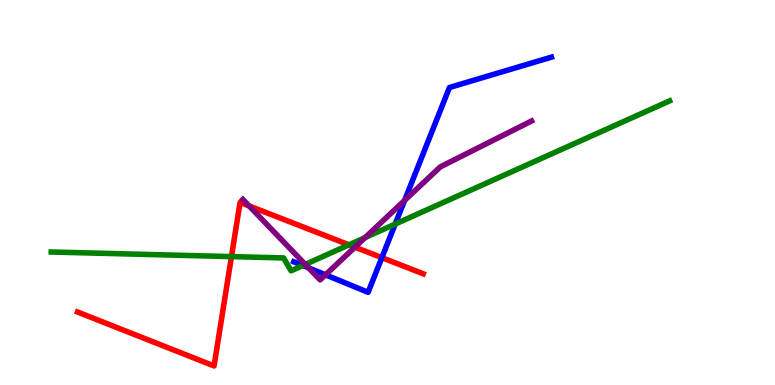[{'lines': ['blue', 'red'], 'intersections': [{'x': 4.93, 'y': 3.31}]}, {'lines': ['green', 'red'], 'intersections': [{'x': 2.99, 'y': 3.33}, {'x': 4.5, 'y': 3.64}]}, {'lines': ['purple', 'red'], 'intersections': [{'x': 3.21, 'y': 4.65}, {'x': 4.58, 'y': 3.58}]}, {'lines': ['blue', 'green'], 'intersections': [{'x': 3.91, 'y': 3.1}, {'x': 5.1, 'y': 4.18}]}, {'lines': ['blue', 'purple'], 'intersections': [{'x': 3.98, 'y': 3.04}, {'x': 4.2, 'y': 2.86}, {'x': 5.22, 'y': 4.79}]}, {'lines': ['green', 'purple'], 'intersections': [{'x': 3.94, 'y': 3.13}, {'x': 4.71, 'y': 3.83}]}]